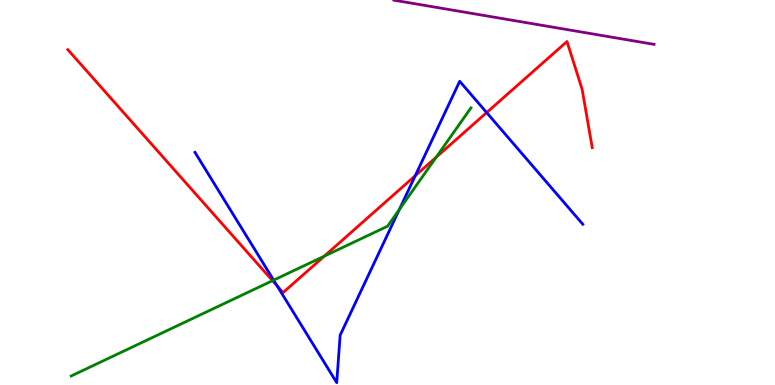[{'lines': ['blue', 'red'], 'intersections': [{'x': 3.58, 'y': 2.57}, {'x': 5.36, 'y': 5.44}, {'x': 6.28, 'y': 7.08}]}, {'lines': ['green', 'red'], 'intersections': [{'x': 3.52, 'y': 2.71}, {'x': 4.18, 'y': 3.35}, {'x': 5.63, 'y': 5.92}]}, {'lines': ['purple', 'red'], 'intersections': []}, {'lines': ['blue', 'green'], 'intersections': [{'x': 3.53, 'y': 2.72}, {'x': 5.15, 'y': 4.56}]}, {'lines': ['blue', 'purple'], 'intersections': []}, {'lines': ['green', 'purple'], 'intersections': []}]